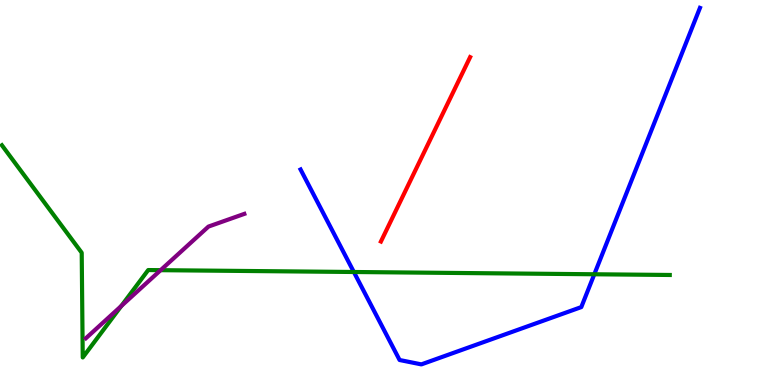[{'lines': ['blue', 'red'], 'intersections': []}, {'lines': ['green', 'red'], 'intersections': []}, {'lines': ['purple', 'red'], 'intersections': []}, {'lines': ['blue', 'green'], 'intersections': [{'x': 4.57, 'y': 2.94}, {'x': 7.67, 'y': 2.88}]}, {'lines': ['blue', 'purple'], 'intersections': []}, {'lines': ['green', 'purple'], 'intersections': [{'x': 1.56, 'y': 2.05}, {'x': 2.07, 'y': 2.98}]}]